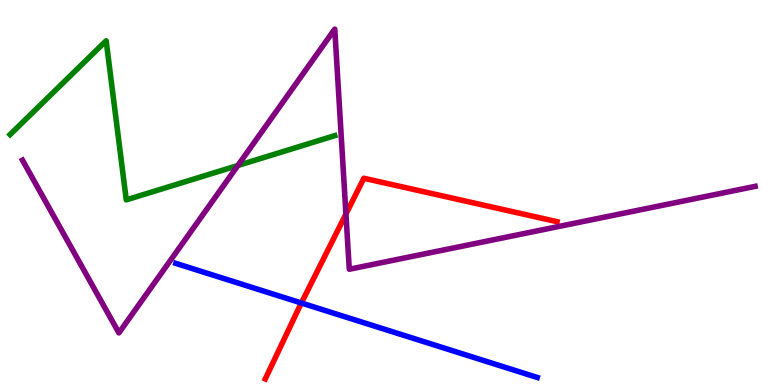[{'lines': ['blue', 'red'], 'intersections': [{'x': 3.89, 'y': 2.13}]}, {'lines': ['green', 'red'], 'intersections': []}, {'lines': ['purple', 'red'], 'intersections': [{'x': 4.46, 'y': 4.44}]}, {'lines': ['blue', 'green'], 'intersections': []}, {'lines': ['blue', 'purple'], 'intersections': []}, {'lines': ['green', 'purple'], 'intersections': [{'x': 3.07, 'y': 5.7}]}]